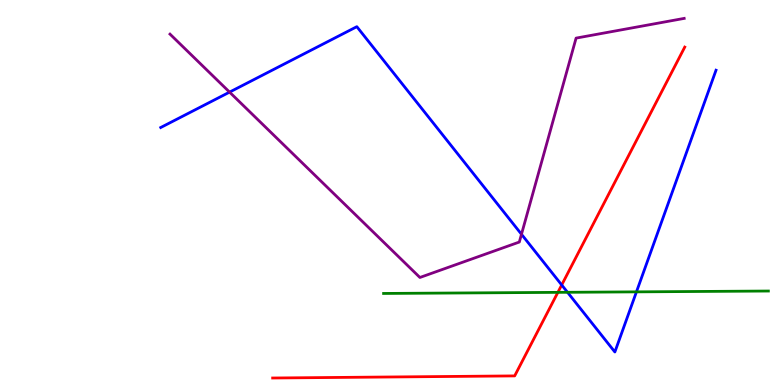[{'lines': ['blue', 'red'], 'intersections': [{'x': 7.25, 'y': 2.6}]}, {'lines': ['green', 'red'], 'intersections': [{'x': 7.2, 'y': 2.41}]}, {'lines': ['purple', 'red'], 'intersections': []}, {'lines': ['blue', 'green'], 'intersections': [{'x': 7.32, 'y': 2.41}, {'x': 8.21, 'y': 2.42}]}, {'lines': ['blue', 'purple'], 'intersections': [{'x': 2.96, 'y': 7.61}, {'x': 6.73, 'y': 3.92}]}, {'lines': ['green', 'purple'], 'intersections': []}]